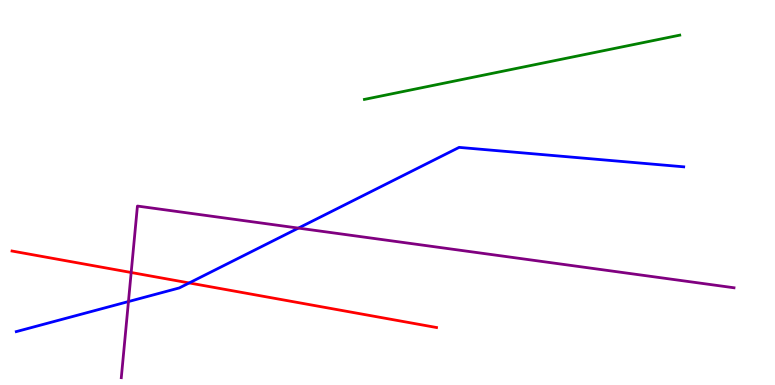[{'lines': ['blue', 'red'], 'intersections': [{'x': 2.44, 'y': 2.65}]}, {'lines': ['green', 'red'], 'intersections': []}, {'lines': ['purple', 'red'], 'intersections': [{'x': 1.69, 'y': 2.92}]}, {'lines': ['blue', 'green'], 'intersections': []}, {'lines': ['blue', 'purple'], 'intersections': [{'x': 1.66, 'y': 2.17}, {'x': 3.85, 'y': 4.08}]}, {'lines': ['green', 'purple'], 'intersections': []}]